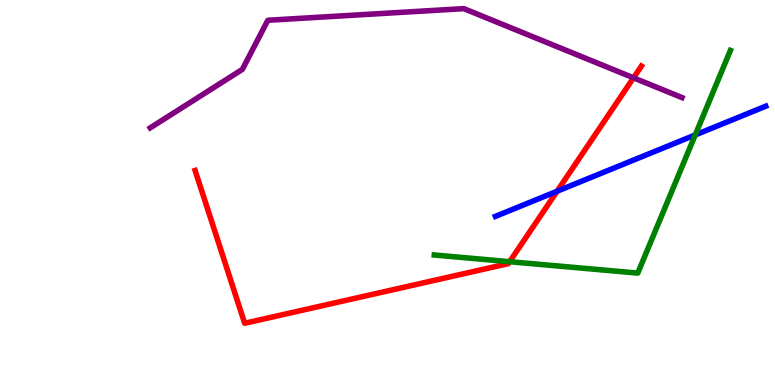[{'lines': ['blue', 'red'], 'intersections': [{'x': 7.19, 'y': 5.03}]}, {'lines': ['green', 'red'], 'intersections': [{'x': 6.58, 'y': 3.2}]}, {'lines': ['purple', 'red'], 'intersections': [{'x': 8.17, 'y': 7.98}]}, {'lines': ['blue', 'green'], 'intersections': [{'x': 8.97, 'y': 6.5}]}, {'lines': ['blue', 'purple'], 'intersections': []}, {'lines': ['green', 'purple'], 'intersections': []}]